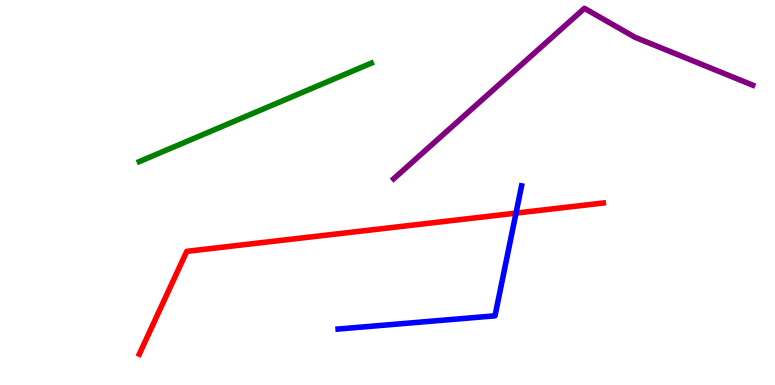[{'lines': ['blue', 'red'], 'intersections': [{'x': 6.66, 'y': 4.46}]}, {'lines': ['green', 'red'], 'intersections': []}, {'lines': ['purple', 'red'], 'intersections': []}, {'lines': ['blue', 'green'], 'intersections': []}, {'lines': ['blue', 'purple'], 'intersections': []}, {'lines': ['green', 'purple'], 'intersections': []}]